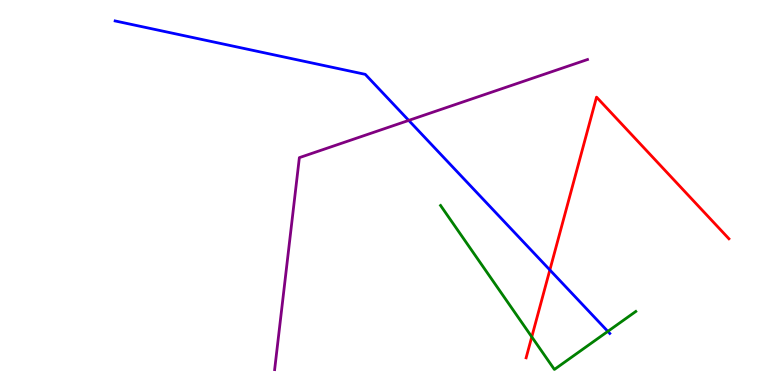[{'lines': ['blue', 'red'], 'intersections': [{'x': 7.09, 'y': 2.99}]}, {'lines': ['green', 'red'], 'intersections': [{'x': 6.86, 'y': 1.25}]}, {'lines': ['purple', 'red'], 'intersections': []}, {'lines': ['blue', 'green'], 'intersections': [{'x': 7.84, 'y': 1.39}]}, {'lines': ['blue', 'purple'], 'intersections': [{'x': 5.27, 'y': 6.87}]}, {'lines': ['green', 'purple'], 'intersections': []}]